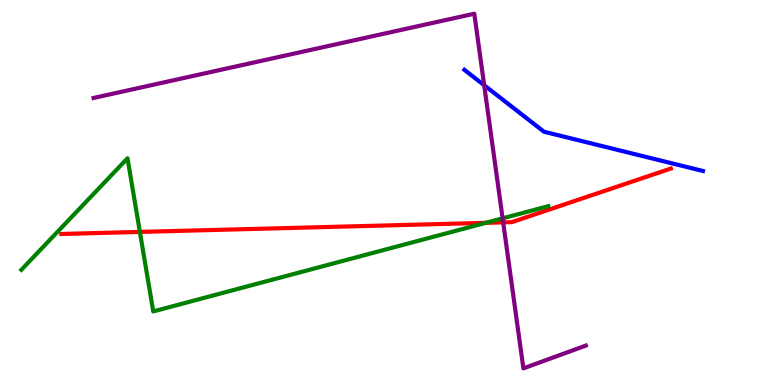[{'lines': ['blue', 'red'], 'intersections': []}, {'lines': ['green', 'red'], 'intersections': [{'x': 1.8, 'y': 3.98}, {'x': 6.27, 'y': 4.21}]}, {'lines': ['purple', 'red'], 'intersections': [{'x': 6.49, 'y': 4.22}]}, {'lines': ['blue', 'green'], 'intersections': []}, {'lines': ['blue', 'purple'], 'intersections': [{'x': 6.25, 'y': 7.79}]}, {'lines': ['green', 'purple'], 'intersections': [{'x': 6.49, 'y': 4.33}]}]